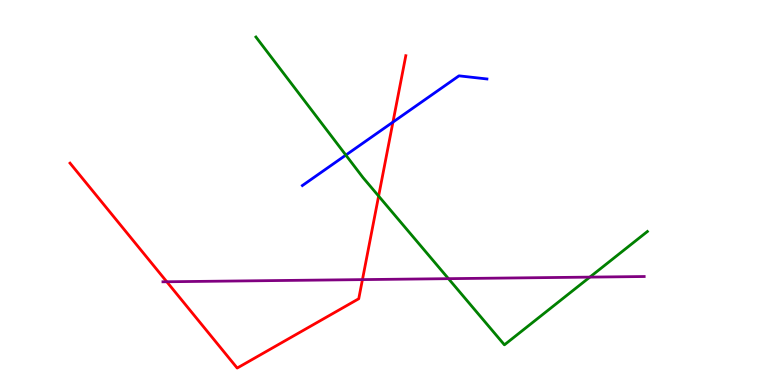[{'lines': ['blue', 'red'], 'intersections': [{'x': 5.07, 'y': 6.83}]}, {'lines': ['green', 'red'], 'intersections': [{'x': 4.89, 'y': 4.91}]}, {'lines': ['purple', 'red'], 'intersections': [{'x': 2.15, 'y': 2.68}, {'x': 4.68, 'y': 2.74}]}, {'lines': ['blue', 'green'], 'intersections': [{'x': 4.46, 'y': 5.97}]}, {'lines': ['blue', 'purple'], 'intersections': []}, {'lines': ['green', 'purple'], 'intersections': [{'x': 5.79, 'y': 2.76}, {'x': 7.61, 'y': 2.8}]}]